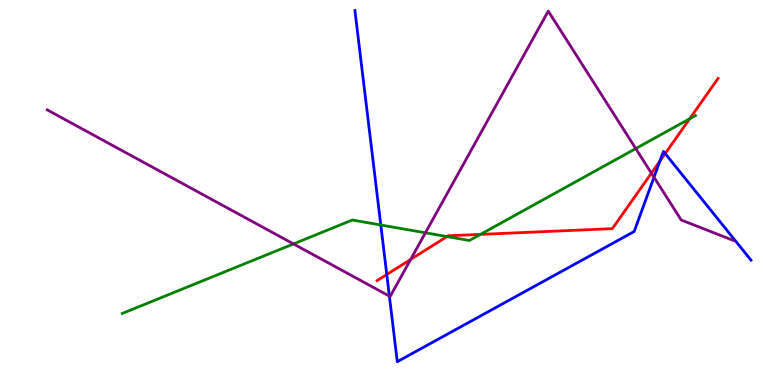[{'lines': ['blue', 'red'], 'intersections': [{'x': 4.99, 'y': 2.87}, {'x': 8.51, 'y': 5.82}, {'x': 8.58, 'y': 6.01}]}, {'lines': ['green', 'red'], 'intersections': [{'x': 5.77, 'y': 3.86}, {'x': 6.2, 'y': 3.91}, {'x': 8.9, 'y': 6.91}]}, {'lines': ['purple', 'red'], 'intersections': [{'x': 5.3, 'y': 3.26}, {'x': 8.41, 'y': 5.5}]}, {'lines': ['blue', 'green'], 'intersections': [{'x': 4.91, 'y': 4.16}]}, {'lines': ['blue', 'purple'], 'intersections': [{'x': 5.02, 'y': 2.31}, {'x': 8.44, 'y': 5.4}]}, {'lines': ['green', 'purple'], 'intersections': [{'x': 3.79, 'y': 3.66}, {'x': 5.49, 'y': 3.95}, {'x': 8.2, 'y': 6.14}]}]